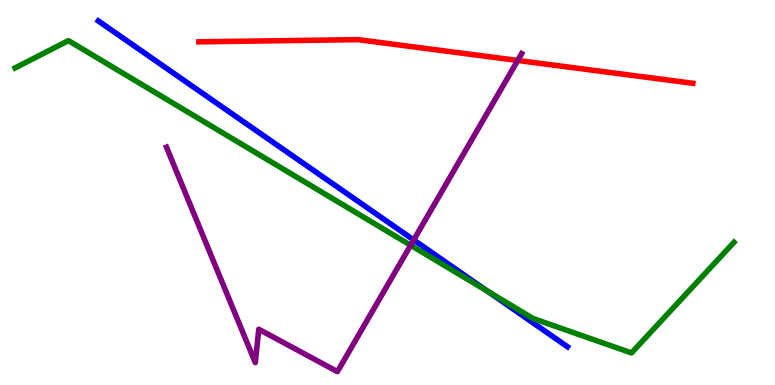[{'lines': ['blue', 'red'], 'intersections': []}, {'lines': ['green', 'red'], 'intersections': []}, {'lines': ['purple', 'red'], 'intersections': [{'x': 6.68, 'y': 8.43}]}, {'lines': ['blue', 'green'], 'intersections': [{'x': 6.29, 'y': 2.43}]}, {'lines': ['blue', 'purple'], 'intersections': [{'x': 5.34, 'y': 3.77}]}, {'lines': ['green', 'purple'], 'intersections': [{'x': 5.3, 'y': 3.63}]}]